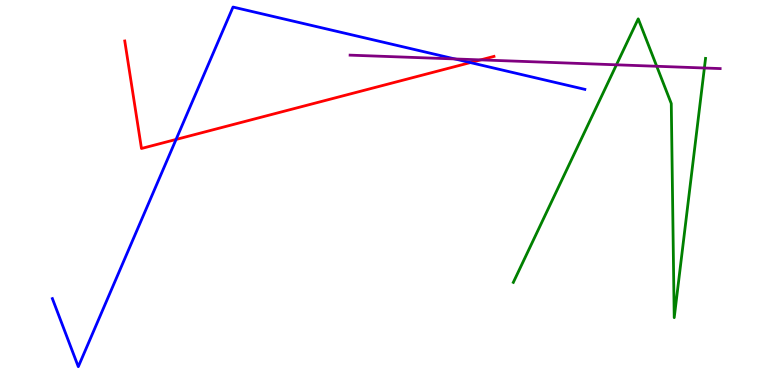[{'lines': ['blue', 'red'], 'intersections': [{'x': 2.27, 'y': 6.38}, {'x': 6.07, 'y': 8.37}]}, {'lines': ['green', 'red'], 'intersections': []}, {'lines': ['purple', 'red'], 'intersections': [{'x': 6.2, 'y': 8.44}]}, {'lines': ['blue', 'green'], 'intersections': []}, {'lines': ['blue', 'purple'], 'intersections': [{'x': 5.87, 'y': 8.47}]}, {'lines': ['green', 'purple'], 'intersections': [{'x': 7.95, 'y': 8.32}, {'x': 8.47, 'y': 8.28}, {'x': 9.09, 'y': 8.23}]}]